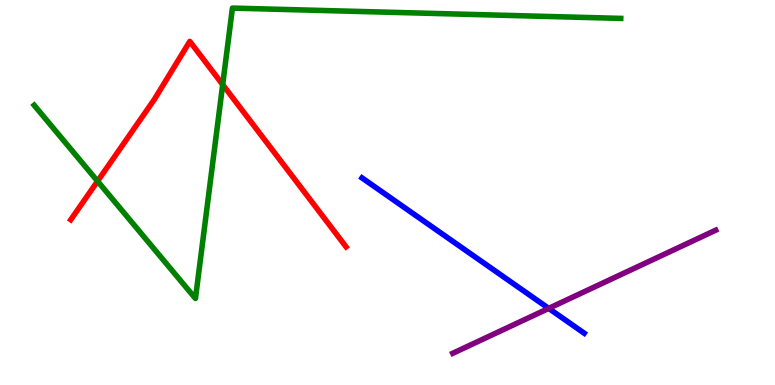[{'lines': ['blue', 'red'], 'intersections': []}, {'lines': ['green', 'red'], 'intersections': [{'x': 1.26, 'y': 5.29}, {'x': 2.87, 'y': 7.8}]}, {'lines': ['purple', 'red'], 'intersections': []}, {'lines': ['blue', 'green'], 'intersections': []}, {'lines': ['blue', 'purple'], 'intersections': [{'x': 7.08, 'y': 1.99}]}, {'lines': ['green', 'purple'], 'intersections': []}]